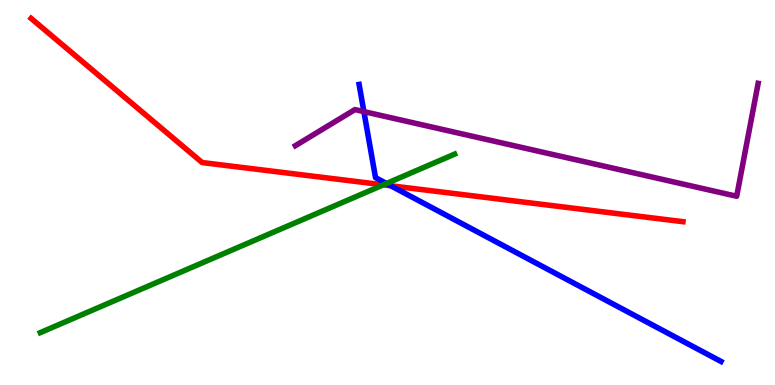[{'lines': ['blue', 'red'], 'intersections': [{'x': 5.04, 'y': 5.18}]}, {'lines': ['green', 'red'], 'intersections': [{'x': 4.95, 'y': 5.2}]}, {'lines': ['purple', 'red'], 'intersections': []}, {'lines': ['blue', 'green'], 'intersections': [{'x': 4.99, 'y': 5.23}]}, {'lines': ['blue', 'purple'], 'intersections': [{'x': 4.7, 'y': 7.1}]}, {'lines': ['green', 'purple'], 'intersections': []}]